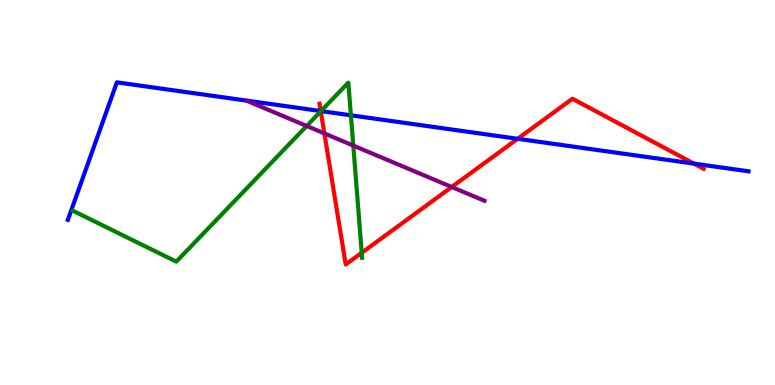[{'lines': ['blue', 'red'], 'intersections': [{'x': 4.14, 'y': 7.12}, {'x': 6.68, 'y': 6.4}, {'x': 8.95, 'y': 5.75}]}, {'lines': ['green', 'red'], 'intersections': [{'x': 4.14, 'y': 7.11}, {'x': 4.67, 'y': 3.43}]}, {'lines': ['purple', 'red'], 'intersections': [{'x': 4.19, 'y': 6.53}, {'x': 5.83, 'y': 5.14}]}, {'lines': ['blue', 'green'], 'intersections': [{'x': 4.14, 'y': 7.11}, {'x': 4.53, 'y': 7.01}]}, {'lines': ['blue', 'purple'], 'intersections': []}, {'lines': ['green', 'purple'], 'intersections': [{'x': 3.96, 'y': 6.73}, {'x': 4.56, 'y': 6.22}]}]